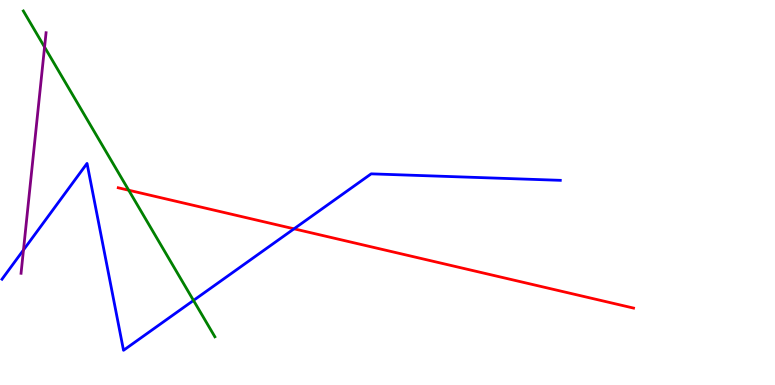[{'lines': ['blue', 'red'], 'intersections': [{'x': 3.79, 'y': 4.06}]}, {'lines': ['green', 'red'], 'intersections': [{'x': 1.66, 'y': 5.06}]}, {'lines': ['purple', 'red'], 'intersections': []}, {'lines': ['blue', 'green'], 'intersections': [{'x': 2.5, 'y': 2.2}]}, {'lines': ['blue', 'purple'], 'intersections': [{'x': 0.303, 'y': 3.51}]}, {'lines': ['green', 'purple'], 'intersections': [{'x': 0.575, 'y': 8.78}]}]